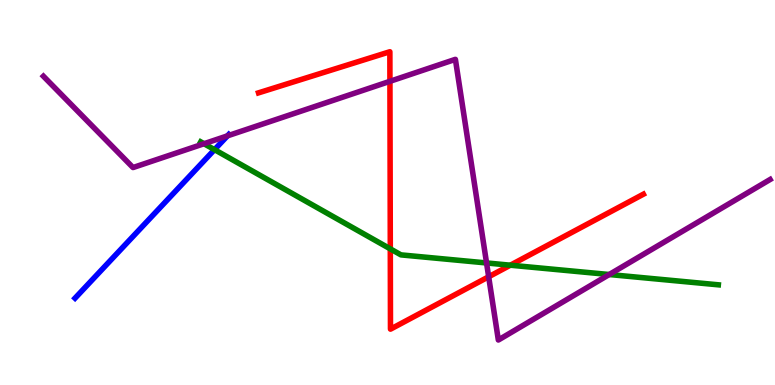[{'lines': ['blue', 'red'], 'intersections': []}, {'lines': ['green', 'red'], 'intersections': [{'x': 5.04, 'y': 3.54}, {'x': 6.59, 'y': 3.11}]}, {'lines': ['purple', 'red'], 'intersections': [{'x': 5.03, 'y': 7.89}, {'x': 6.31, 'y': 2.81}]}, {'lines': ['blue', 'green'], 'intersections': [{'x': 2.77, 'y': 6.11}]}, {'lines': ['blue', 'purple'], 'intersections': [{'x': 2.94, 'y': 6.47}]}, {'lines': ['green', 'purple'], 'intersections': [{'x': 2.63, 'y': 6.27}, {'x': 6.28, 'y': 3.17}, {'x': 7.86, 'y': 2.87}]}]